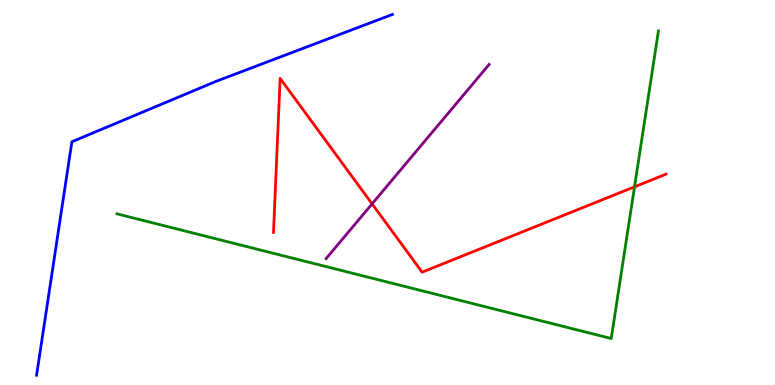[{'lines': ['blue', 'red'], 'intersections': []}, {'lines': ['green', 'red'], 'intersections': [{'x': 8.19, 'y': 5.15}]}, {'lines': ['purple', 'red'], 'intersections': [{'x': 4.8, 'y': 4.7}]}, {'lines': ['blue', 'green'], 'intersections': []}, {'lines': ['blue', 'purple'], 'intersections': []}, {'lines': ['green', 'purple'], 'intersections': []}]